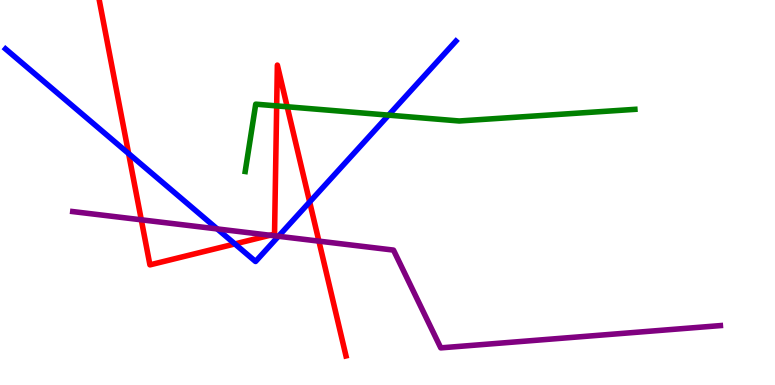[{'lines': ['blue', 'red'], 'intersections': [{'x': 1.66, 'y': 6.01}, {'x': 3.03, 'y': 3.66}, {'x': 4.0, 'y': 4.75}]}, {'lines': ['green', 'red'], 'intersections': [{'x': 3.57, 'y': 7.25}, {'x': 3.71, 'y': 7.23}]}, {'lines': ['purple', 'red'], 'intersections': [{'x': 1.82, 'y': 4.29}, {'x': 3.48, 'y': 3.89}, {'x': 4.11, 'y': 3.74}]}, {'lines': ['blue', 'green'], 'intersections': [{'x': 5.01, 'y': 7.01}]}, {'lines': ['blue', 'purple'], 'intersections': [{'x': 2.8, 'y': 4.05}, {'x': 3.59, 'y': 3.86}]}, {'lines': ['green', 'purple'], 'intersections': []}]